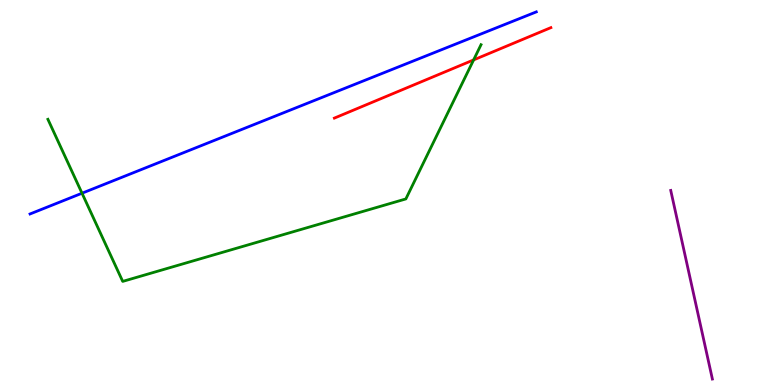[{'lines': ['blue', 'red'], 'intersections': []}, {'lines': ['green', 'red'], 'intersections': [{'x': 6.11, 'y': 8.44}]}, {'lines': ['purple', 'red'], 'intersections': []}, {'lines': ['blue', 'green'], 'intersections': [{'x': 1.06, 'y': 4.98}]}, {'lines': ['blue', 'purple'], 'intersections': []}, {'lines': ['green', 'purple'], 'intersections': []}]